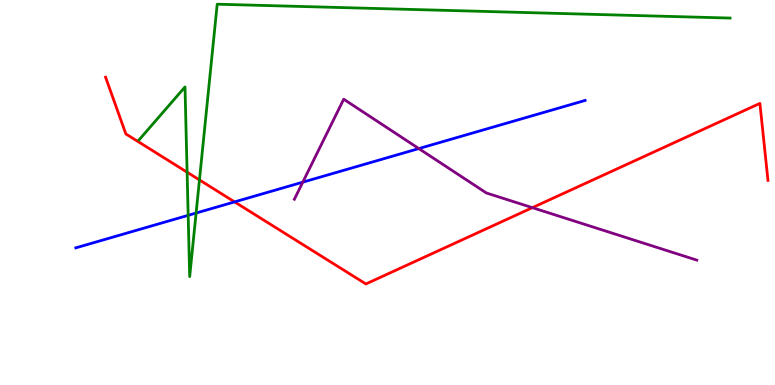[{'lines': ['blue', 'red'], 'intersections': [{'x': 3.03, 'y': 4.76}]}, {'lines': ['green', 'red'], 'intersections': [{'x': 2.41, 'y': 5.53}, {'x': 2.57, 'y': 5.33}]}, {'lines': ['purple', 'red'], 'intersections': [{'x': 6.87, 'y': 4.61}]}, {'lines': ['blue', 'green'], 'intersections': [{'x': 2.43, 'y': 4.41}, {'x': 2.53, 'y': 4.47}]}, {'lines': ['blue', 'purple'], 'intersections': [{'x': 3.91, 'y': 5.27}, {'x': 5.4, 'y': 6.14}]}, {'lines': ['green', 'purple'], 'intersections': []}]